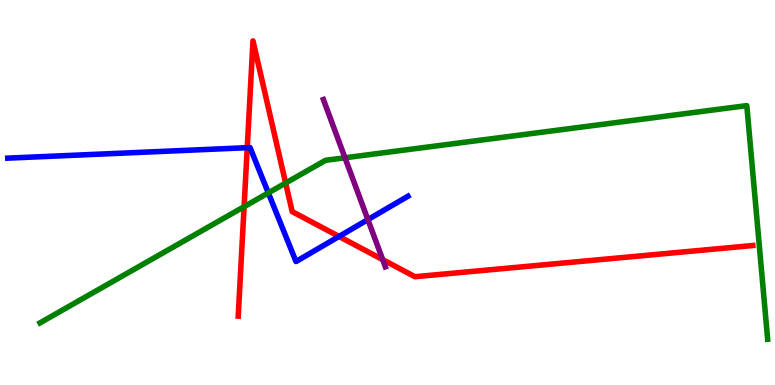[{'lines': ['blue', 'red'], 'intersections': [{'x': 3.19, 'y': 6.16}, {'x': 4.37, 'y': 3.86}]}, {'lines': ['green', 'red'], 'intersections': [{'x': 3.15, 'y': 4.63}, {'x': 3.69, 'y': 5.25}]}, {'lines': ['purple', 'red'], 'intersections': [{'x': 4.94, 'y': 3.26}]}, {'lines': ['blue', 'green'], 'intersections': [{'x': 3.46, 'y': 4.99}]}, {'lines': ['blue', 'purple'], 'intersections': [{'x': 4.75, 'y': 4.3}]}, {'lines': ['green', 'purple'], 'intersections': [{'x': 4.45, 'y': 5.9}]}]